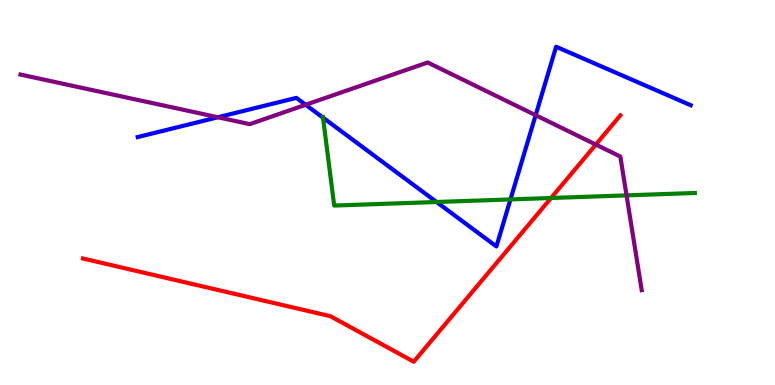[{'lines': ['blue', 'red'], 'intersections': []}, {'lines': ['green', 'red'], 'intersections': [{'x': 7.11, 'y': 4.86}]}, {'lines': ['purple', 'red'], 'intersections': [{'x': 7.69, 'y': 6.24}]}, {'lines': ['blue', 'green'], 'intersections': [{'x': 4.17, 'y': 6.94}, {'x': 5.63, 'y': 4.75}, {'x': 6.59, 'y': 4.82}]}, {'lines': ['blue', 'purple'], 'intersections': [{'x': 2.81, 'y': 6.95}, {'x': 3.94, 'y': 7.28}, {'x': 6.91, 'y': 7.01}]}, {'lines': ['green', 'purple'], 'intersections': [{'x': 8.08, 'y': 4.93}]}]